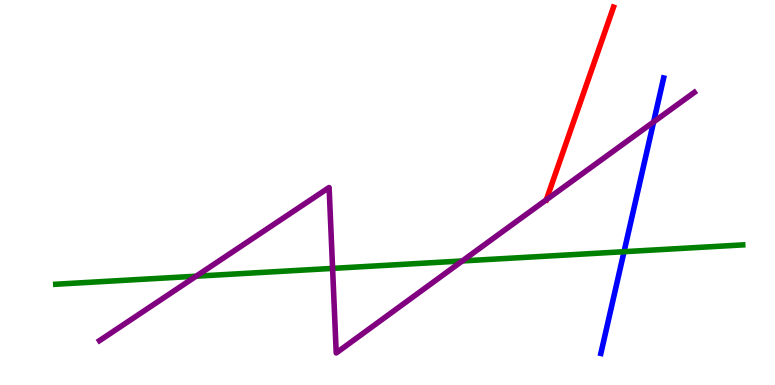[{'lines': ['blue', 'red'], 'intersections': []}, {'lines': ['green', 'red'], 'intersections': []}, {'lines': ['purple', 'red'], 'intersections': [{'x': 7.05, 'y': 4.81}]}, {'lines': ['blue', 'green'], 'intersections': [{'x': 8.05, 'y': 3.46}]}, {'lines': ['blue', 'purple'], 'intersections': [{'x': 8.43, 'y': 6.83}]}, {'lines': ['green', 'purple'], 'intersections': [{'x': 2.53, 'y': 2.83}, {'x': 4.29, 'y': 3.03}, {'x': 5.97, 'y': 3.22}]}]